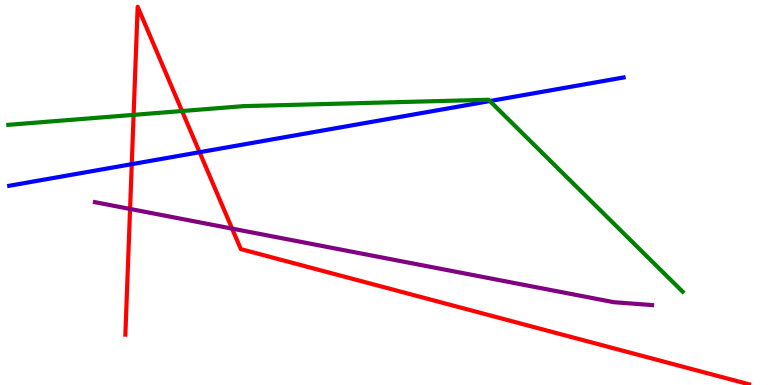[{'lines': ['blue', 'red'], 'intersections': [{'x': 1.7, 'y': 5.74}, {'x': 2.58, 'y': 6.05}]}, {'lines': ['green', 'red'], 'intersections': [{'x': 1.72, 'y': 7.02}, {'x': 2.35, 'y': 7.12}]}, {'lines': ['purple', 'red'], 'intersections': [{'x': 1.68, 'y': 4.57}, {'x': 2.99, 'y': 4.06}]}, {'lines': ['blue', 'green'], 'intersections': [{'x': 6.32, 'y': 7.38}]}, {'lines': ['blue', 'purple'], 'intersections': []}, {'lines': ['green', 'purple'], 'intersections': []}]